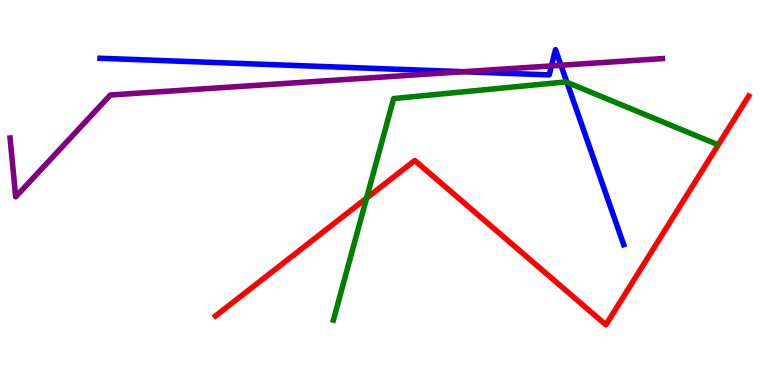[{'lines': ['blue', 'red'], 'intersections': []}, {'lines': ['green', 'red'], 'intersections': [{'x': 4.73, 'y': 4.85}]}, {'lines': ['purple', 'red'], 'intersections': []}, {'lines': ['blue', 'green'], 'intersections': [{'x': 7.32, 'y': 7.86}]}, {'lines': ['blue', 'purple'], 'intersections': [{'x': 5.98, 'y': 8.14}, {'x': 7.12, 'y': 8.29}, {'x': 7.24, 'y': 8.3}]}, {'lines': ['green', 'purple'], 'intersections': []}]